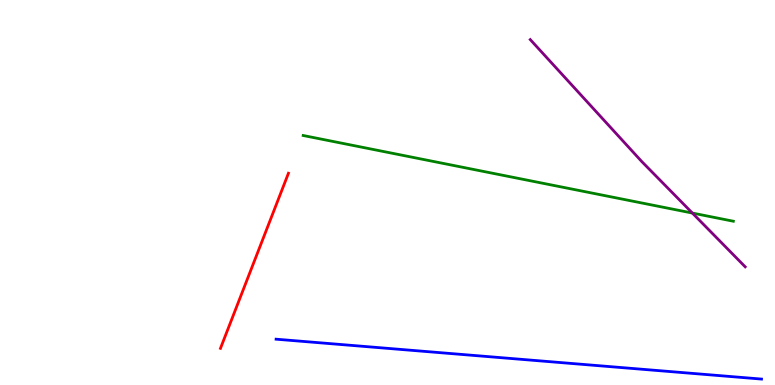[{'lines': ['blue', 'red'], 'intersections': []}, {'lines': ['green', 'red'], 'intersections': []}, {'lines': ['purple', 'red'], 'intersections': []}, {'lines': ['blue', 'green'], 'intersections': []}, {'lines': ['blue', 'purple'], 'intersections': []}, {'lines': ['green', 'purple'], 'intersections': [{'x': 8.93, 'y': 4.47}]}]